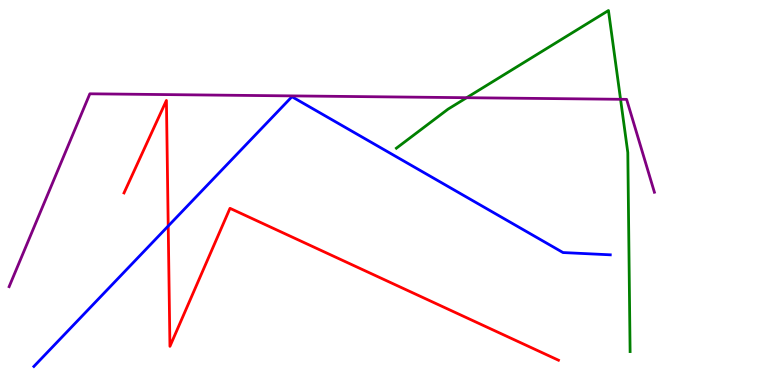[{'lines': ['blue', 'red'], 'intersections': [{'x': 2.17, 'y': 4.13}]}, {'lines': ['green', 'red'], 'intersections': []}, {'lines': ['purple', 'red'], 'intersections': []}, {'lines': ['blue', 'green'], 'intersections': []}, {'lines': ['blue', 'purple'], 'intersections': []}, {'lines': ['green', 'purple'], 'intersections': [{'x': 6.02, 'y': 7.46}, {'x': 8.01, 'y': 7.42}]}]